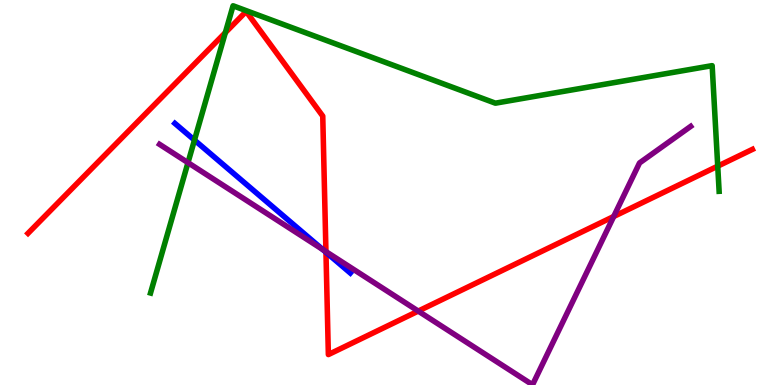[{'lines': ['blue', 'red'], 'intersections': [{'x': 4.21, 'y': 3.45}]}, {'lines': ['green', 'red'], 'intersections': [{'x': 2.91, 'y': 9.15}, {'x': 9.26, 'y': 5.68}]}, {'lines': ['purple', 'red'], 'intersections': [{'x': 4.21, 'y': 3.47}, {'x': 5.4, 'y': 1.92}, {'x': 7.92, 'y': 4.38}]}, {'lines': ['blue', 'green'], 'intersections': [{'x': 2.51, 'y': 6.36}]}, {'lines': ['blue', 'purple'], 'intersections': [{'x': 4.17, 'y': 3.52}]}, {'lines': ['green', 'purple'], 'intersections': [{'x': 2.43, 'y': 5.78}]}]